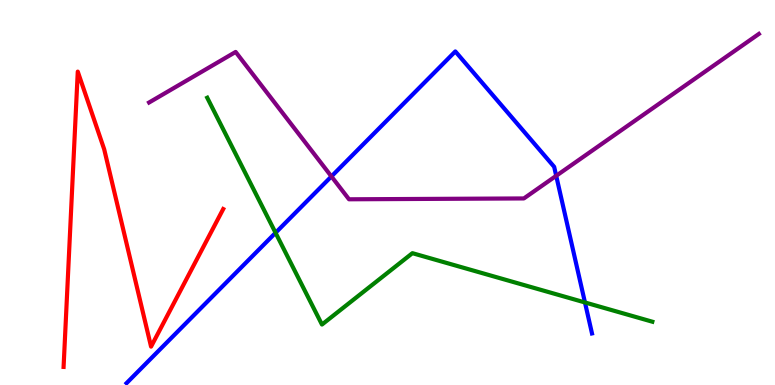[{'lines': ['blue', 'red'], 'intersections': []}, {'lines': ['green', 'red'], 'intersections': []}, {'lines': ['purple', 'red'], 'intersections': []}, {'lines': ['blue', 'green'], 'intersections': [{'x': 3.56, 'y': 3.95}, {'x': 7.55, 'y': 2.14}]}, {'lines': ['blue', 'purple'], 'intersections': [{'x': 4.28, 'y': 5.42}, {'x': 7.18, 'y': 5.43}]}, {'lines': ['green', 'purple'], 'intersections': []}]